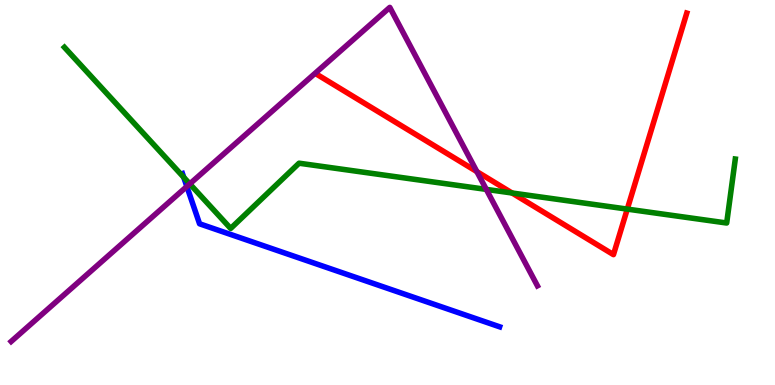[{'lines': ['blue', 'red'], 'intersections': []}, {'lines': ['green', 'red'], 'intersections': [{'x': 6.61, 'y': 4.99}, {'x': 8.09, 'y': 4.57}]}, {'lines': ['purple', 'red'], 'intersections': [{'x': 6.15, 'y': 5.54}]}, {'lines': ['blue', 'green'], 'intersections': [{'x': 2.37, 'y': 5.39}]}, {'lines': ['blue', 'purple'], 'intersections': [{'x': 2.41, 'y': 5.16}]}, {'lines': ['green', 'purple'], 'intersections': [{'x': 2.45, 'y': 5.22}, {'x': 6.27, 'y': 5.08}]}]